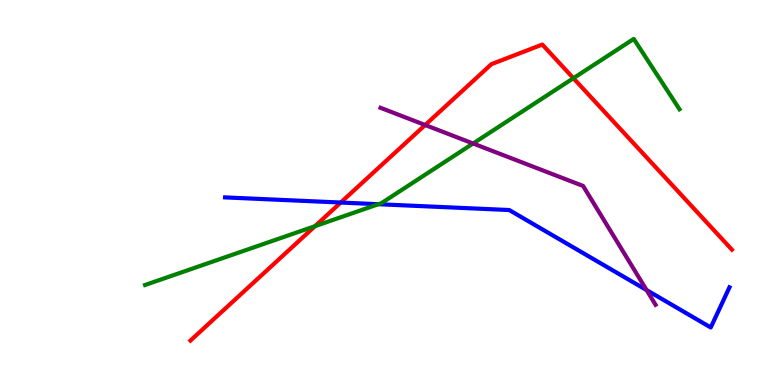[{'lines': ['blue', 'red'], 'intersections': [{'x': 4.4, 'y': 4.74}]}, {'lines': ['green', 'red'], 'intersections': [{'x': 4.06, 'y': 4.13}, {'x': 7.4, 'y': 7.97}]}, {'lines': ['purple', 'red'], 'intersections': [{'x': 5.49, 'y': 6.75}]}, {'lines': ['blue', 'green'], 'intersections': [{'x': 4.88, 'y': 4.7}]}, {'lines': ['blue', 'purple'], 'intersections': [{'x': 8.34, 'y': 2.47}]}, {'lines': ['green', 'purple'], 'intersections': [{'x': 6.1, 'y': 6.27}]}]